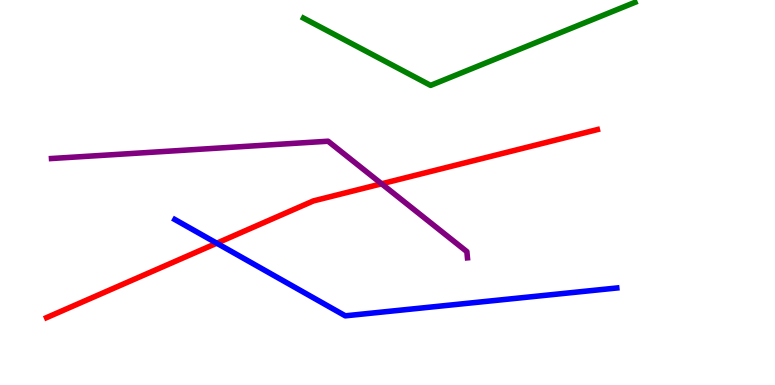[{'lines': ['blue', 'red'], 'intersections': [{'x': 2.8, 'y': 3.68}]}, {'lines': ['green', 'red'], 'intersections': []}, {'lines': ['purple', 'red'], 'intersections': [{'x': 4.92, 'y': 5.23}]}, {'lines': ['blue', 'green'], 'intersections': []}, {'lines': ['blue', 'purple'], 'intersections': []}, {'lines': ['green', 'purple'], 'intersections': []}]